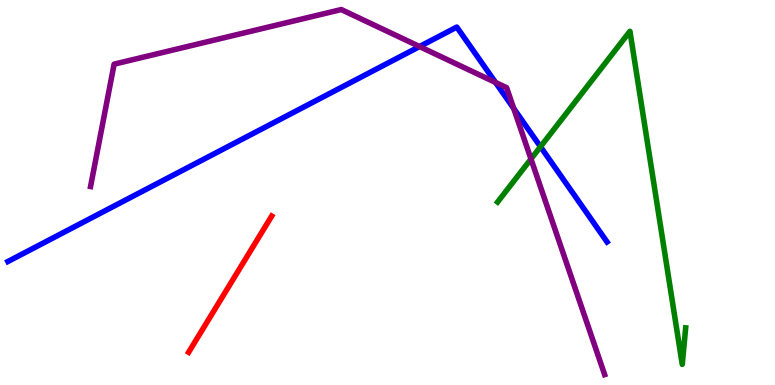[{'lines': ['blue', 'red'], 'intersections': []}, {'lines': ['green', 'red'], 'intersections': []}, {'lines': ['purple', 'red'], 'intersections': []}, {'lines': ['blue', 'green'], 'intersections': [{'x': 6.97, 'y': 6.19}]}, {'lines': ['blue', 'purple'], 'intersections': [{'x': 5.41, 'y': 8.79}, {'x': 6.39, 'y': 7.86}, {'x': 6.63, 'y': 7.18}]}, {'lines': ['green', 'purple'], 'intersections': [{'x': 6.85, 'y': 5.87}]}]